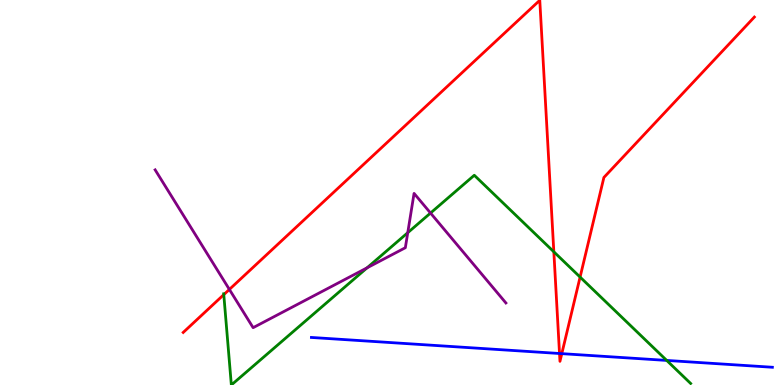[{'lines': ['blue', 'red'], 'intersections': [{'x': 7.22, 'y': 0.818}, {'x': 7.25, 'y': 0.814}]}, {'lines': ['green', 'red'], 'intersections': [{'x': 2.89, 'y': 2.35}, {'x': 7.15, 'y': 3.46}, {'x': 7.49, 'y': 2.8}]}, {'lines': ['purple', 'red'], 'intersections': [{'x': 2.96, 'y': 2.48}]}, {'lines': ['blue', 'green'], 'intersections': [{'x': 8.6, 'y': 0.638}]}, {'lines': ['blue', 'purple'], 'intersections': []}, {'lines': ['green', 'purple'], 'intersections': [{'x': 4.74, 'y': 3.04}, {'x': 5.26, 'y': 3.96}, {'x': 5.56, 'y': 4.47}]}]